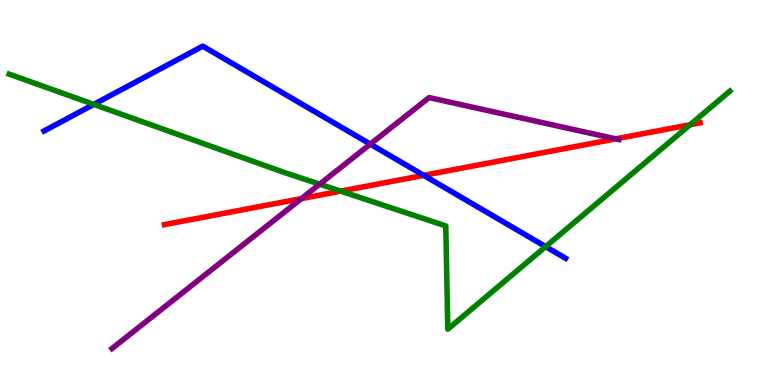[{'lines': ['blue', 'red'], 'intersections': [{'x': 5.47, 'y': 5.45}]}, {'lines': ['green', 'red'], 'intersections': [{'x': 4.4, 'y': 5.04}, {'x': 8.9, 'y': 6.76}]}, {'lines': ['purple', 'red'], 'intersections': [{'x': 3.89, 'y': 4.84}, {'x': 7.95, 'y': 6.39}]}, {'lines': ['blue', 'green'], 'intersections': [{'x': 1.21, 'y': 7.29}, {'x': 7.04, 'y': 3.59}]}, {'lines': ['blue', 'purple'], 'intersections': [{'x': 4.78, 'y': 6.26}]}, {'lines': ['green', 'purple'], 'intersections': [{'x': 4.12, 'y': 5.22}]}]